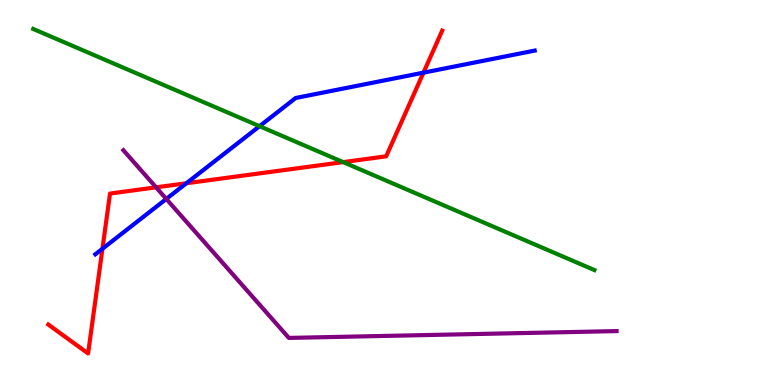[{'lines': ['blue', 'red'], 'intersections': [{'x': 1.32, 'y': 3.54}, {'x': 2.41, 'y': 5.24}, {'x': 5.46, 'y': 8.11}]}, {'lines': ['green', 'red'], 'intersections': [{'x': 4.43, 'y': 5.79}]}, {'lines': ['purple', 'red'], 'intersections': [{'x': 2.01, 'y': 5.13}]}, {'lines': ['blue', 'green'], 'intersections': [{'x': 3.35, 'y': 6.72}]}, {'lines': ['blue', 'purple'], 'intersections': [{'x': 2.15, 'y': 4.83}]}, {'lines': ['green', 'purple'], 'intersections': []}]